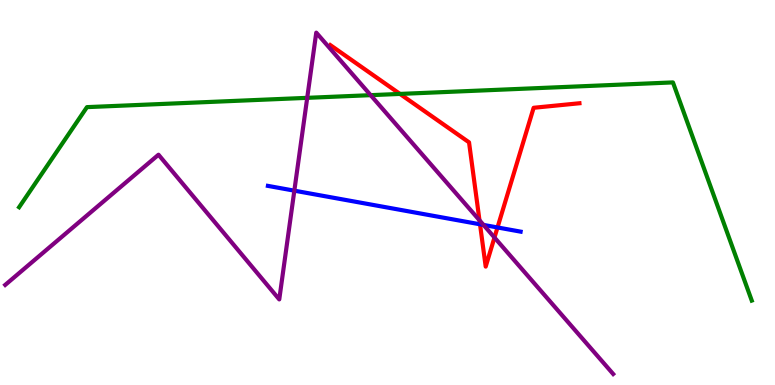[{'lines': ['blue', 'red'], 'intersections': [{'x': 6.19, 'y': 4.17}, {'x': 6.42, 'y': 4.09}]}, {'lines': ['green', 'red'], 'intersections': [{'x': 5.16, 'y': 7.56}]}, {'lines': ['purple', 'red'], 'intersections': [{'x': 6.19, 'y': 4.28}, {'x': 6.38, 'y': 3.83}]}, {'lines': ['blue', 'green'], 'intersections': []}, {'lines': ['blue', 'purple'], 'intersections': [{'x': 3.8, 'y': 5.05}, {'x': 6.24, 'y': 4.16}]}, {'lines': ['green', 'purple'], 'intersections': [{'x': 3.96, 'y': 7.46}, {'x': 4.78, 'y': 7.53}]}]